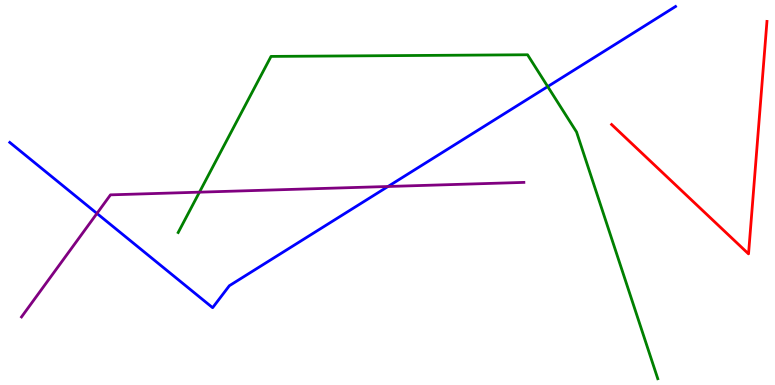[{'lines': ['blue', 'red'], 'intersections': []}, {'lines': ['green', 'red'], 'intersections': []}, {'lines': ['purple', 'red'], 'intersections': []}, {'lines': ['blue', 'green'], 'intersections': [{'x': 7.07, 'y': 7.75}]}, {'lines': ['blue', 'purple'], 'intersections': [{'x': 1.25, 'y': 4.46}, {'x': 5.01, 'y': 5.16}]}, {'lines': ['green', 'purple'], 'intersections': [{'x': 2.57, 'y': 5.01}]}]